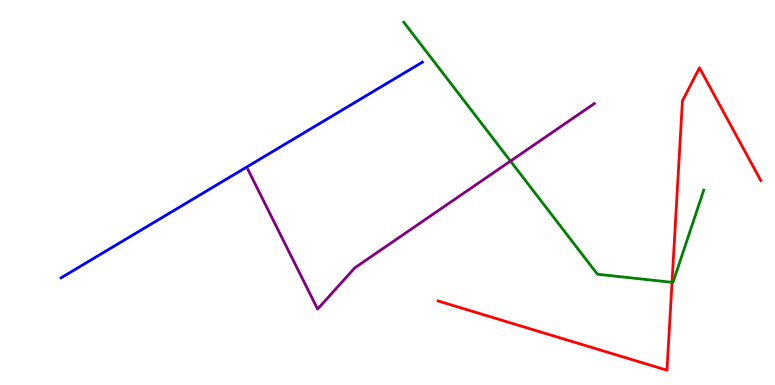[{'lines': ['blue', 'red'], 'intersections': []}, {'lines': ['green', 'red'], 'intersections': [{'x': 8.67, 'y': 2.67}]}, {'lines': ['purple', 'red'], 'intersections': []}, {'lines': ['blue', 'green'], 'intersections': []}, {'lines': ['blue', 'purple'], 'intersections': []}, {'lines': ['green', 'purple'], 'intersections': [{'x': 6.59, 'y': 5.82}]}]